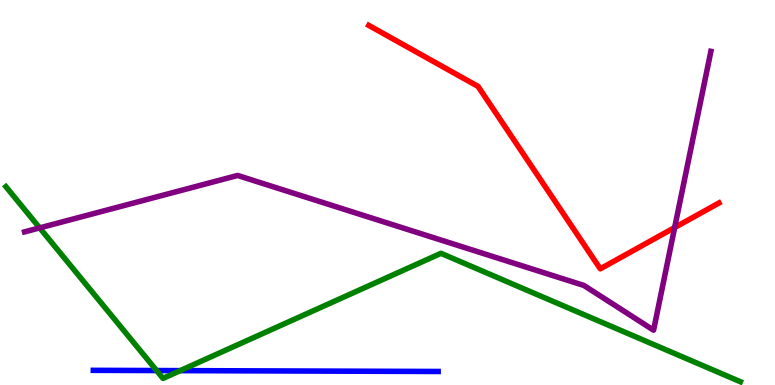[{'lines': ['blue', 'red'], 'intersections': []}, {'lines': ['green', 'red'], 'intersections': []}, {'lines': ['purple', 'red'], 'intersections': [{'x': 8.71, 'y': 4.09}]}, {'lines': ['blue', 'green'], 'intersections': [{'x': 2.02, 'y': 0.376}, {'x': 2.33, 'y': 0.373}]}, {'lines': ['blue', 'purple'], 'intersections': []}, {'lines': ['green', 'purple'], 'intersections': [{'x': 0.512, 'y': 4.08}]}]